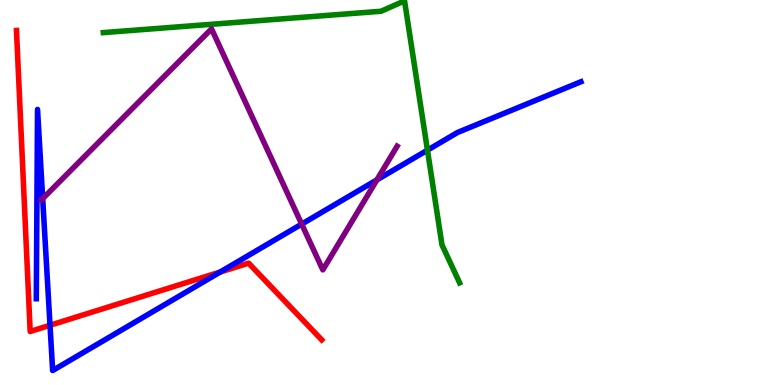[{'lines': ['blue', 'red'], 'intersections': [{'x': 0.645, 'y': 1.55}, {'x': 2.84, 'y': 2.94}]}, {'lines': ['green', 'red'], 'intersections': []}, {'lines': ['purple', 'red'], 'intersections': []}, {'lines': ['blue', 'green'], 'intersections': [{'x': 5.52, 'y': 6.1}]}, {'lines': ['blue', 'purple'], 'intersections': [{'x': 0.551, 'y': 4.84}, {'x': 3.89, 'y': 4.18}, {'x': 4.86, 'y': 5.33}]}, {'lines': ['green', 'purple'], 'intersections': []}]